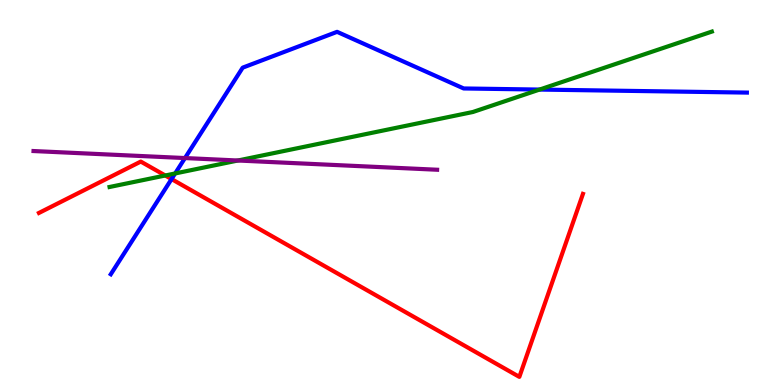[{'lines': ['blue', 'red'], 'intersections': [{'x': 2.21, 'y': 5.35}]}, {'lines': ['green', 'red'], 'intersections': [{'x': 2.13, 'y': 5.44}]}, {'lines': ['purple', 'red'], 'intersections': []}, {'lines': ['blue', 'green'], 'intersections': [{'x': 2.26, 'y': 5.49}, {'x': 6.96, 'y': 7.67}]}, {'lines': ['blue', 'purple'], 'intersections': [{'x': 2.39, 'y': 5.89}]}, {'lines': ['green', 'purple'], 'intersections': [{'x': 3.07, 'y': 5.83}]}]